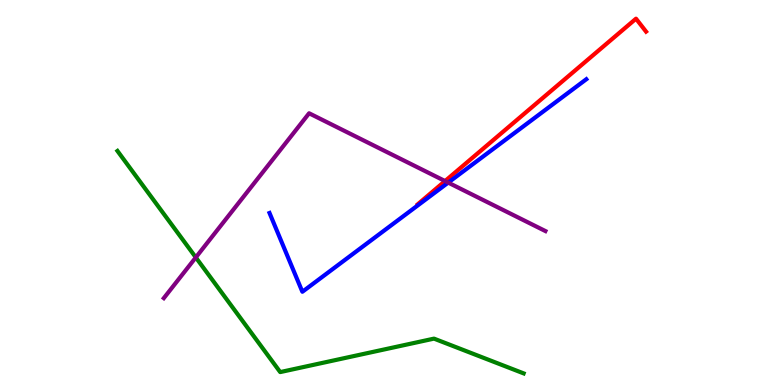[{'lines': ['blue', 'red'], 'intersections': []}, {'lines': ['green', 'red'], 'intersections': []}, {'lines': ['purple', 'red'], 'intersections': [{'x': 5.74, 'y': 5.3}]}, {'lines': ['blue', 'green'], 'intersections': []}, {'lines': ['blue', 'purple'], 'intersections': [{'x': 5.78, 'y': 5.26}]}, {'lines': ['green', 'purple'], 'intersections': [{'x': 2.53, 'y': 3.31}]}]